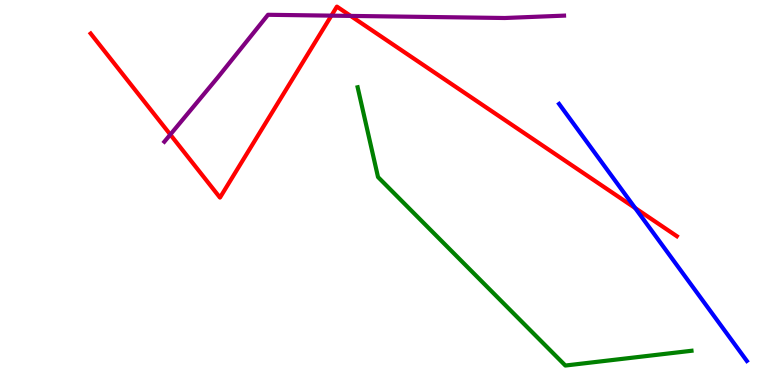[{'lines': ['blue', 'red'], 'intersections': [{'x': 8.2, 'y': 4.6}]}, {'lines': ['green', 'red'], 'intersections': []}, {'lines': ['purple', 'red'], 'intersections': [{'x': 2.2, 'y': 6.5}, {'x': 4.28, 'y': 9.59}, {'x': 4.52, 'y': 9.59}]}, {'lines': ['blue', 'green'], 'intersections': []}, {'lines': ['blue', 'purple'], 'intersections': []}, {'lines': ['green', 'purple'], 'intersections': []}]